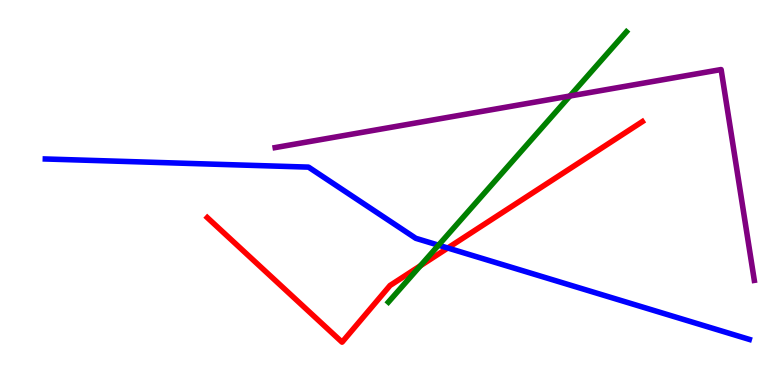[{'lines': ['blue', 'red'], 'intersections': [{'x': 5.78, 'y': 3.56}]}, {'lines': ['green', 'red'], 'intersections': [{'x': 5.42, 'y': 3.1}]}, {'lines': ['purple', 'red'], 'intersections': []}, {'lines': ['blue', 'green'], 'intersections': [{'x': 5.66, 'y': 3.63}]}, {'lines': ['blue', 'purple'], 'intersections': []}, {'lines': ['green', 'purple'], 'intersections': [{'x': 7.35, 'y': 7.51}]}]